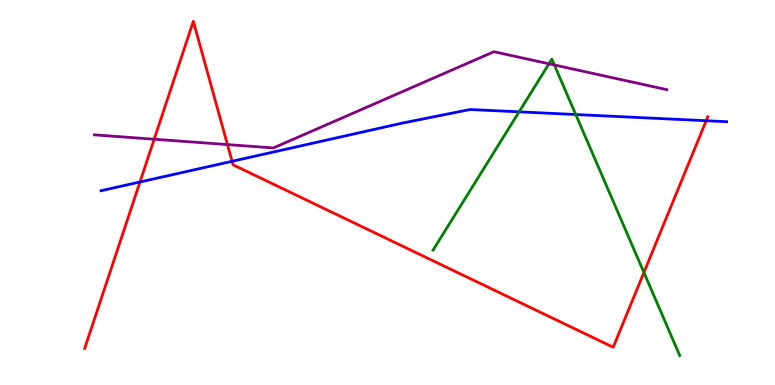[{'lines': ['blue', 'red'], 'intersections': [{'x': 1.81, 'y': 5.27}, {'x': 2.99, 'y': 5.81}, {'x': 9.11, 'y': 6.86}]}, {'lines': ['green', 'red'], 'intersections': [{'x': 8.31, 'y': 2.92}]}, {'lines': ['purple', 'red'], 'intersections': [{'x': 1.99, 'y': 6.38}, {'x': 2.94, 'y': 6.24}]}, {'lines': ['blue', 'green'], 'intersections': [{'x': 6.7, 'y': 7.1}, {'x': 7.43, 'y': 7.03}]}, {'lines': ['blue', 'purple'], 'intersections': []}, {'lines': ['green', 'purple'], 'intersections': [{'x': 7.08, 'y': 8.34}, {'x': 7.15, 'y': 8.31}]}]